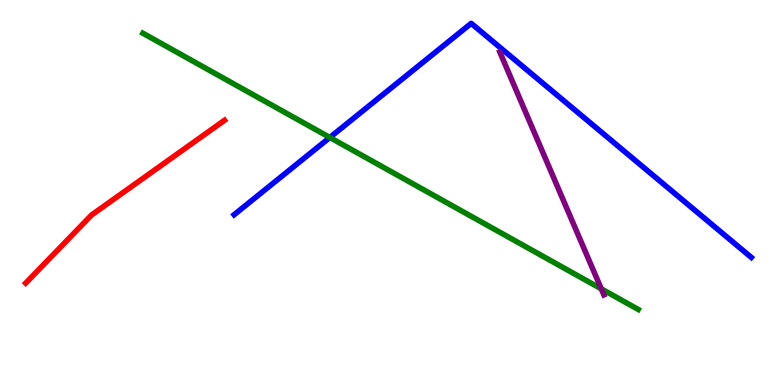[{'lines': ['blue', 'red'], 'intersections': []}, {'lines': ['green', 'red'], 'intersections': []}, {'lines': ['purple', 'red'], 'intersections': []}, {'lines': ['blue', 'green'], 'intersections': [{'x': 4.26, 'y': 6.43}]}, {'lines': ['blue', 'purple'], 'intersections': []}, {'lines': ['green', 'purple'], 'intersections': [{'x': 7.76, 'y': 2.5}]}]